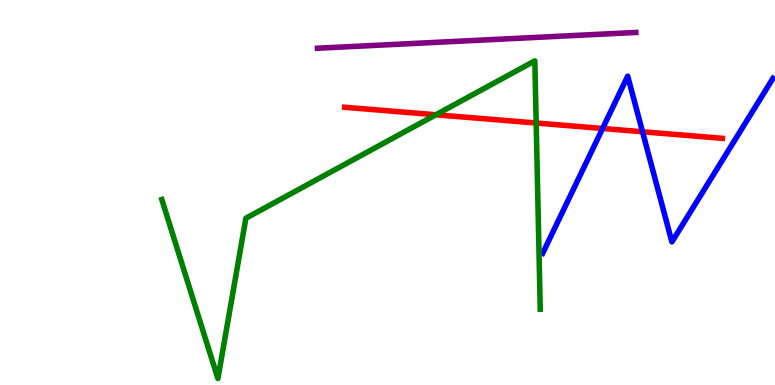[{'lines': ['blue', 'red'], 'intersections': [{'x': 7.78, 'y': 6.66}, {'x': 8.29, 'y': 6.58}]}, {'lines': ['green', 'red'], 'intersections': [{'x': 5.62, 'y': 7.02}, {'x': 6.92, 'y': 6.8}]}, {'lines': ['purple', 'red'], 'intersections': []}, {'lines': ['blue', 'green'], 'intersections': []}, {'lines': ['blue', 'purple'], 'intersections': []}, {'lines': ['green', 'purple'], 'intersections': []}]